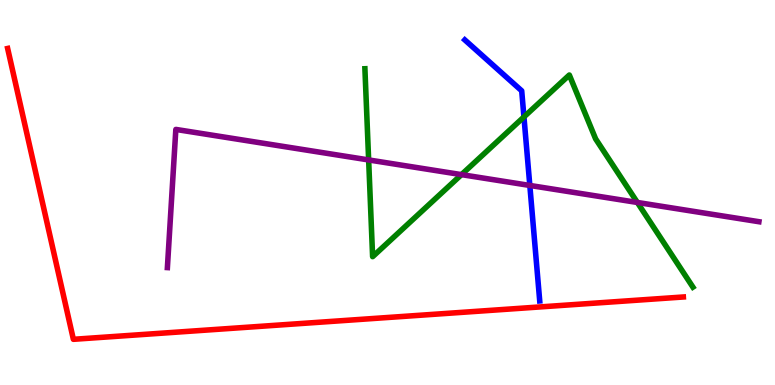[{'lines': ['blue', 'red'], 'intersections': []}, {'lines': ['green', 'red'], 'intersections': []}, {'lines': ['purple', 'red'], 'intersections': []}, {'lines': ['blue', 'green'], 'intersections': [{'x': 6.76, 'y': 6.96}]}, {'lines': ['blue', 'purple'], 'intersections': [{'x': 6.84, 'y': 5.18}]}, {'lines': ['green', 'purple'], 'intersections': [{'x': 4.76, 'y': 5.85}, {'x': 5.95, 'y': 5.46}, {'x': 8.22, 'y': 4.74}]}]